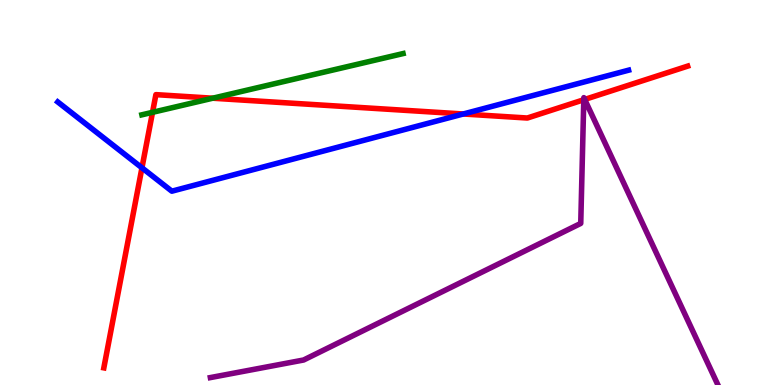[{'lines': ['blue', 'red'], 'intersections': [{'x': 1.83, 'y': 5.64}, {'x': 5.98, 'y': 7.04}]}, {'lines': ['green', 'red'], 'intersections': [{'x': 1.97, 'y': 7.08}, {'x': 2.74, 'y': 7.45}]}, {'lines': ['purple', 'red'], 'intersections': [{'x': 7.53, 'y': 7.41}, {'x': 7.54, 'y': 7.42}]}, {'lines': ['blue', 'green'], 'intersections': []}, {'lines': ['blue', 'purple'], 'intersections': []}, {'lines': ['green', 'purple'], 'intersections': []}]